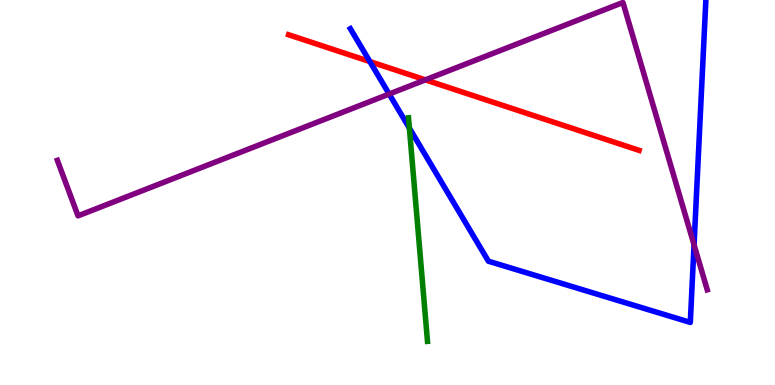[{'lines': ['blue', 'red'], 'intersections': [{'x': 4.77, 'y': 8.4}]}, {'lines': ['green', 'red'], 'intersections': []}, {'lines': ['purple', 'red'], 'intersections': [{'x': 5.49, 'y': 7.93}]}, {'lines': ['blue', 'green'], 'intersections': [{'x': 5.28, 'y': 6.67}]}, {'lines': ['blue', 'purple'], 'intersections': [{'x': 5.02, 'y': 7.56}, {'x': 8.96, 'y': 3.64}]}, {'lines': ['green', 'purple'], 'intersections': []}]